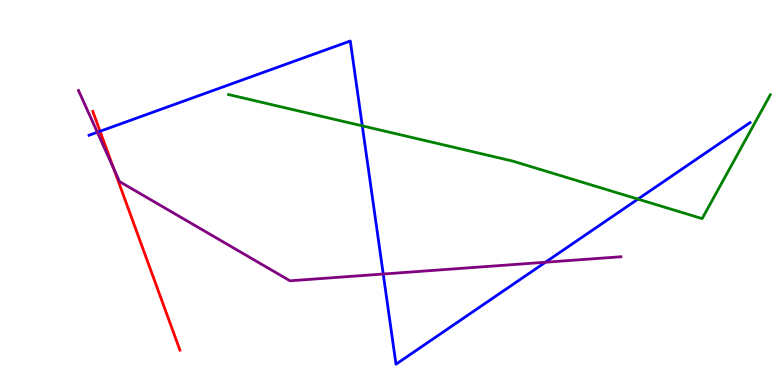[{'lines': ['blue', 'red'], 'intersections': [{'x': 1.29, 'y': 6.59}]}, {'lines': ['green', 'red'], 'intersections': []}, {'lines': ['purple', 'red'], 'intersections': [{'x': 1.47, 'y': 5.63}]}, {'lines': ['blue', 'green'], 'intersections': [{'x': 4.67, 'y': 6.73}, {'x': 8.23, 'y': 4.83}]}, {'lines': ['blue', 'purple'], 'intersections': [{'x': 1.26, 'y': 6.56}, {'x': 4.94, 'y': 2.88}, {'x': 7.04, 'y': 3.19}]}, {'lines': ['green', 'purple'], 'intersections': []}]